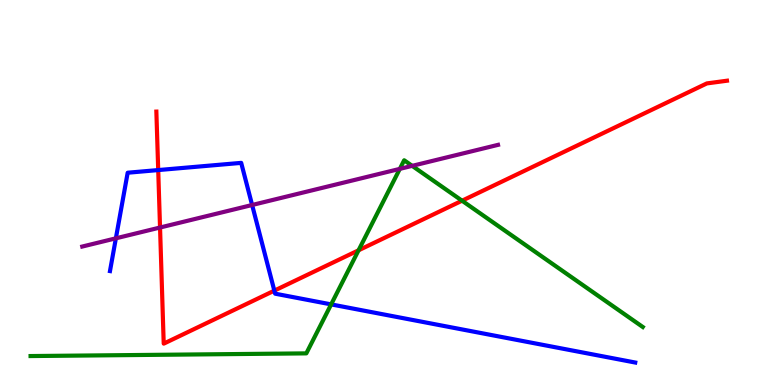[{'lines': ['blue', 'red'], 'intersections': [{'x': 2.04, 'y': 5.58}, {'x': 3.54, 'y': 2.45}]}, {'lines': ['green', 'red'], 'intersections': [{'x': 4.63, 'y': 3.5}, {'x': 5.96, 'y': 4.79}]}, {'lines': ['purple', 'red'], 'intersections': [{'x': 2.06, 'y': 4.09}]}, {'lines': ['blue', 'green'], 'intersections': [{'x': 4.27, 'y': 2.09}]}, {'lines': ['blue', 'purple'], 'intersections': [{'x': 1.5, 'y': 3.81}, {'x': 3.25, 'y': 4.68}]}, {'lines': ['green', 'purple'], 'intersections': [{'x': 5.16, 'y': 5.61}, {'x': 5.32, 'y': 5.69}]}]